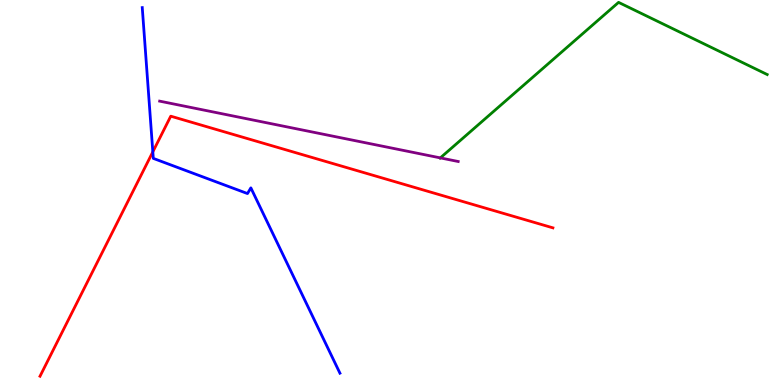[{'lines': ['blue', 'red'], 'intersections': [{'x': 1.97, 'y': 6.06}]}, {'lines': ['green', 'red'], 'intersections': []}, {'lines': ['purple', 'red'], 'intersections': []}, {'lines': ['blue', 'green'], 'intersections': []}, {'lines': ['blue', 'purple'], 'intersections': []}, {'lines': ['green', 'purple'], 'intersections': [{'x': 5.68, 'y': 5.9}]}]